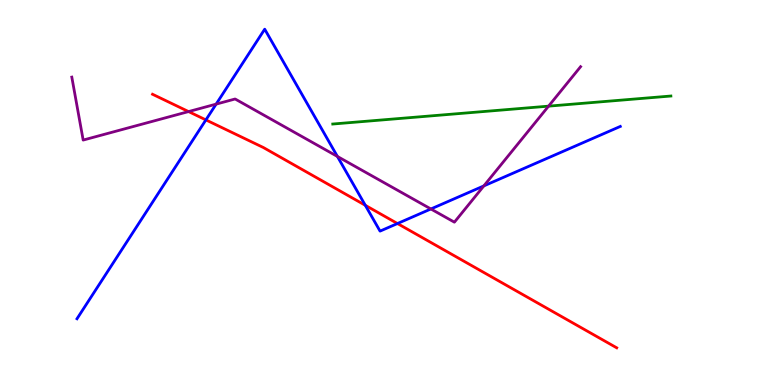[{'lines': ['blue', 'red'], 'intersections': [{'x': 2.66, 'y': 6.89}, {'x': 4.71, 'y': 4.67}, {'x': 5.13, 'y': 4.19}]}, {'lines': ['green', 'red'], 'intersections': []}, {'lines': ['purple', 'red'], 'intersections': [{'x': 2.43, 'y': 7.1}]}, {'lines': ['blue', 'green'], 'intersections': []}, {'lines': ['blue', 'purple'], 'intersections': [{'x': 2.79, 'y': 7.3}, {'x': 4.35, 'y': 5.94}, {'x': 5.56, 'y': 4.57}, {'x': 6.24, 'y': 5.17}]}, {'lines': ['green', 'purple'], 'intersections': [{'x': 7.08, 'y': 7.24}]}]